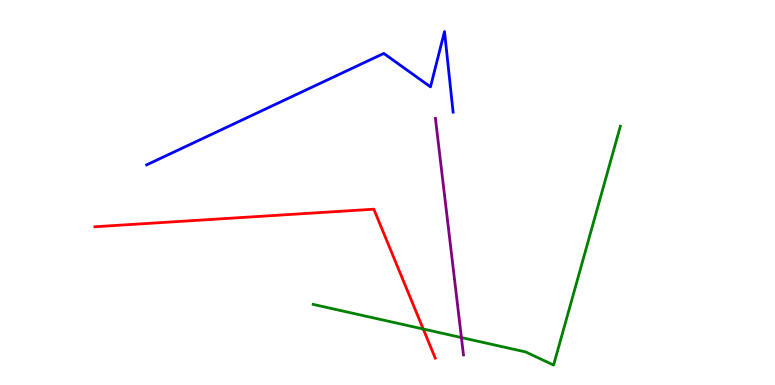[{'lines': ['blue', 'red'], 'intersections': []}, {'lines': ['green', 'red'], 'intersections': [{'x': 5.46, 'y': 1.45}]}, {'lines': ['purple', 'red'], 'intersections': []}, {'lines': ['blue', 'green'], 'intersections': []}, {'lines': ['blue', 'purple'], 'intersections': []}, {'lines': ['green', 'purple'], 'intersections': [{'x': 5.95, 'y': 1.23}]}]